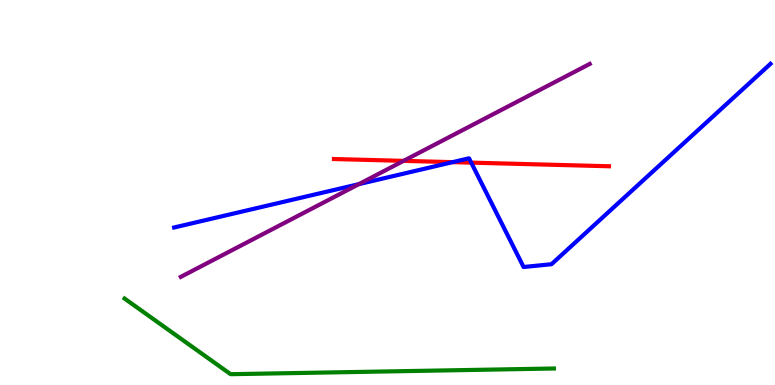[{'lines': ['blue', 'red'], 'intersections': [{'x': 5.84, 'y': 5.79}, {'x': 6.08, 'y': 5.78}]}, {'lines': ['green', 'red'], 'intersections': []}, {'lines': ['purple', 'red'], 'intersections': [{'x': 5.21, 'y': 5.82}]}, {'lines': ['blue', 'green'], 'intersections': []}, {'lines': ['blue', 'purple'], 'intersections': [{'x': 4.63, 'y': 5.22}]}, {'lines': ['green', 'purple'], 'intersections': []}]